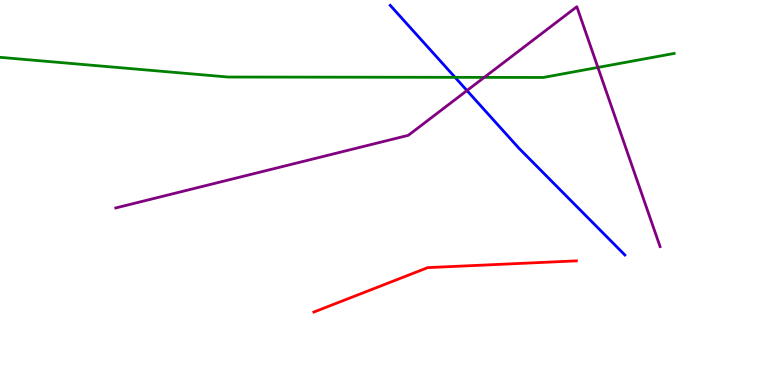[{'lines': ['blue', 'red'], 'intersections': []}, {'lines': ['green', 'red'], 'intersections': []}, {'lines': ['purple', 'red'], 'intersections': []}, {'lines': ['blue', 'green'], 'intersections': [{'x': 5.87, 'y': 7.99}]}, {'lines': ['blue', 'purple'], 'intersections': [{'x': 6.03, 'y': 7.65}]}, {'lines': ['green', 'purple'], 'intersections': [{'x': 6.25, 'y': 7.99}, {'x': 7.71, 'y': 8.25}]}]